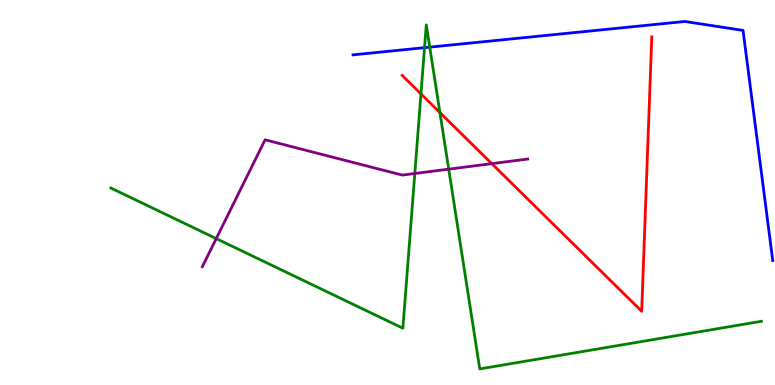[{'lines': ['blue', 'red'], 'intersections': []}, {'lines': ['green', 'red'], 'intersections': [{'x': 5.43, 'y': 7.56}, {'x': 5.68, 'y': 7.08}]}, {'lines': ['purple', 'red'], 'intersections': [{'x': 6.35, 'y': 5.75}]}, {'lines': ['blue', 'green'], 'intersections': [{'x': 5.48, 'y': 8.76}, {'x': 5.55, 'y': 8.78}]}, {'lines': ['blue', 'purple'], 'intersections': []}, {'lines': ['green', 'purple'], 'intersections': [{'x': 2.79, 'y': 3.8}, {'x': 5.35, 'y': 5.49}, {'x': 5.79, 'y': 5.61}]}]